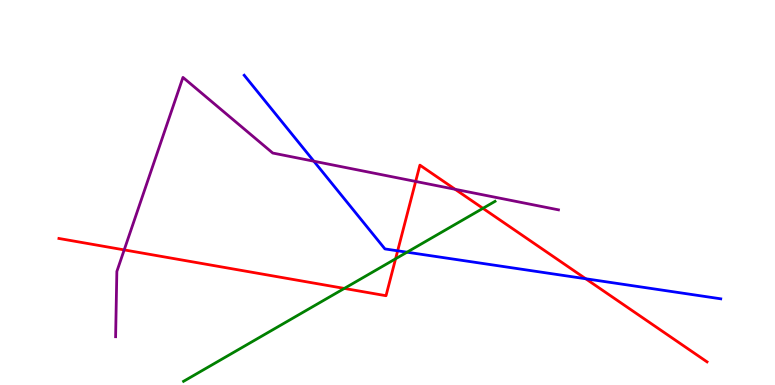[{'lines': ['blue', 'red'], 'intersections': [{'x': 5.13, 'y': 3.49}, {'x': 7.56, 'y': 2.76}]}, {'lines': ['green', 'red'], 'intersections': [{'x': 4.44, 'y': 2.51}, {'x': 5.1, 'y': 3.28}, {'x': 6.23, 'y': 4.59}]}, {'lines': ['purple', 'red'], 'intersections': [{'x': 1.6, 'y': 3.51}, {'x': 5.36, 'y': 5.29}, {'x': 5.87, 'y': 5.08}]}, {'lines': ['blue', 'green'], 'intersections': [{'x': 5.25, 'y': 3.45}]}, {'lines': ['blue', 'purple'], 'intersections': [{'x': 4.05, 'y': 5.81}]}, {'lines': ['green', 'purple'], 'intersections': []}]